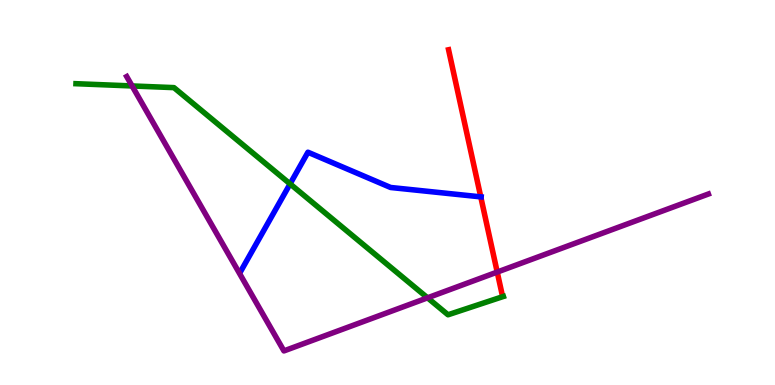[{'lines': ['blue', 'red'], 'intersections': [{'x': 6.2, 'y': 4.89}]}, {'lines': ['green', 'red'], 'intersections': []}, {'lines': ['purple', 'red'], 'intersections': [{'x': 6.42, 'y': 2.93}]}, {'lines': ['blue', 'green'], 'intersections': [{'x': 3.74, 'y': 5.22}]}, {'lines': ['blue', 'purple'], 'intersections': []}, {'lines': ['green', 'purple'], 'intersections': [{'x': 1.7, 'y': 7.77}, {'x': 5.52, 'y': 2.26}]}]